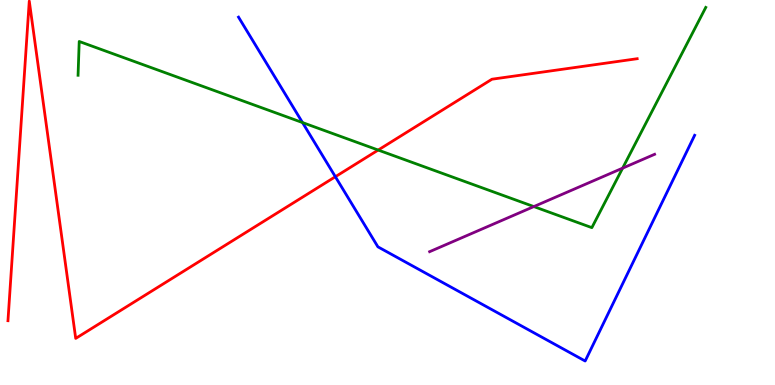[{'lines': ['blue', 'red'], 'intersections': [{'x': 4.33, 'y': 5.41}]}, {'lines': ['green', 'red'], 'intersections': [{'x': 4.88, 'y': 6.1}]}, {'lines': ['purple', 'red'], 'intersections': []}, {'lines': ['blue', 'green'], 'intersections': [{'x': 3.9, 'y': 6.82}]}, {'lines': ['blue', 'purple'], 'intersections': []}, {'lines': ['green', 'purple'], 'intersections': [{'x': 6.89, 'y': 4.63}, {'x': 8.03, 'y': 5.63}]}]